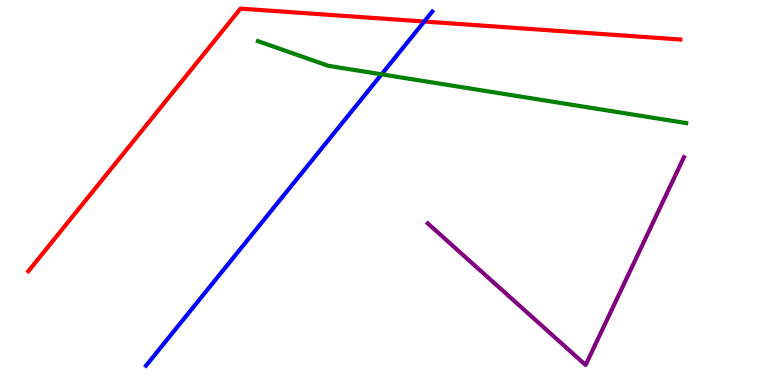[{'lines': ['blue', 'red'], 'intersections': [{'x': 5.47, 'y': 9.44}]}, {'lines': ['green', 'red'], 'intersections': []}, {'lines': ['purple', 'red'], 'intersections': []}, {'lines': ['blue', 'green'], 'intersections': [{'x': 4.92, 'y': 8.07}]}, {'lines': ['blue', 'purple'], 'intersections': []}, {'lines': ['green', 'purple'], 'intersections': []}]